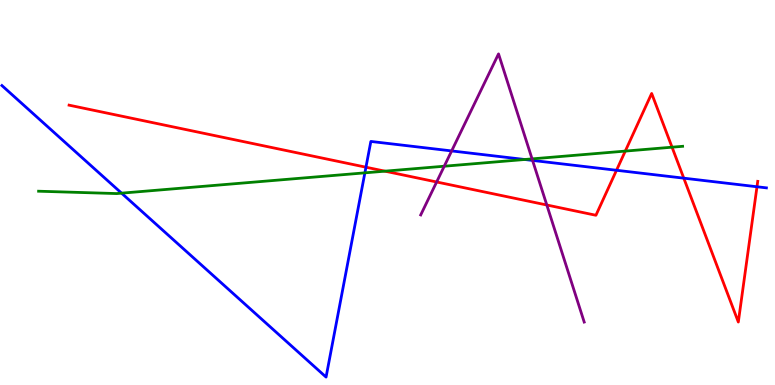[{'lines': ['blue', 'red'], 'intersections': [{'x': 4.72, 'y': 5.66}, {'x': 7.96, 'y': 5.58}, {'x': 8.82, 'y': 5.37}, {'x': 9.77, 'y': 5.15}]}, {'lines': ['green', 'red'], 'intersections': [{'x': 4.97, 'y': 5.55}, {'x': 8.07, 'y': 6.08}, {'x': 8.67, 'y': 6.18}]}, {'lines': ['purple', 'red'], 'intersections': [{'x': 5.63, 'y': 5.27}, {'x': 7.06, 'y': 4.68}]}, {'lines': ['blue', 'green'], 'intersections': [{'x': 1.57, 'y': 4.98}, {'x': 4.71, 'y': 5.51}, {'x': 6.77, 'y': 5.86}]}, {'lines': ['blue', 'purple'], 'intersections': [{'x': 5.83, 'y': 6.08}, {'x': 6.87, 'y': 5.83}]}, {'lines': ['green', 'purple'], 'intersections': [{'x': 5.73, 'y': 5.68}, {'x': 6.87, 'y': 5.87}]}]